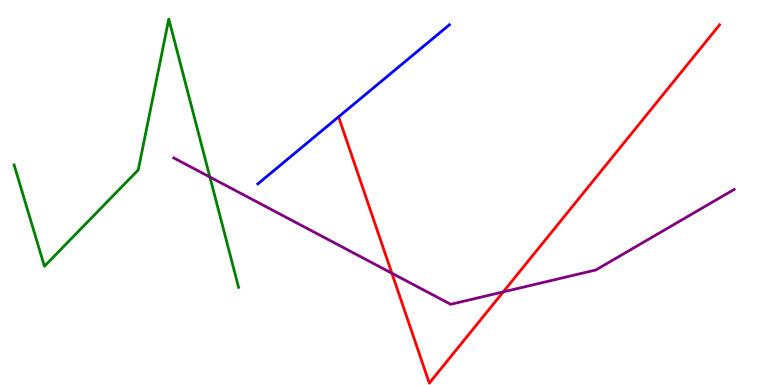[{'lines': ['blue', 'red'], 'intersections': []}, {'lines': ['green', 'red'], 'intersections': []}, {'lines': ['purple', 'red'], 'intersections': [{'x': 5.06, 'y': 2.9}, {'x': 6.49, 'y': 2.42}]}, {'lines': ['blue', 'green'], 'intersections': []}, {'lines': ['blue', 'purple'], 'intersections': []}, {'lines': ['green', 'purple'], 'intersections': [{'x': 2.71, 'y': 5.4}]}]